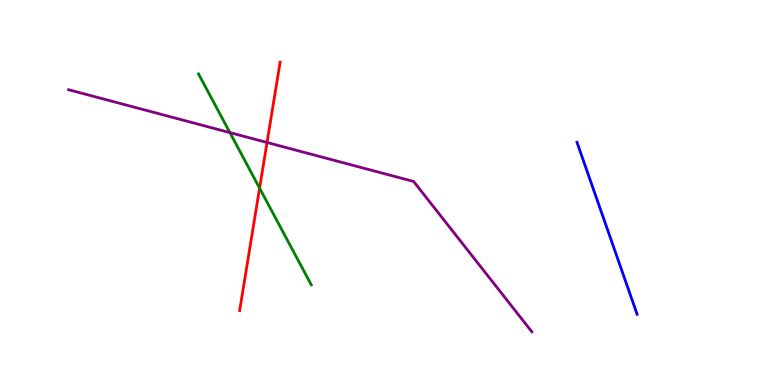[{'lines': ['blue', 'red'], 'intersections': []}, {'lines': ['green', 'red'], 'intersections': [{'x': 3.35, 'y': 5.11}]}, {'lines': ['purple', 'red'], 'intersections': [{'x': 3.45, 'y': 6.3}]}, {'lines': ['blue', 'green'], 'intersections': []}, {'lines': ['blue', 'purple'], 'intersections': []}, {'lines': ['green', 'purple'], 'intersections': [{'x': 2.97, 'y': 6.56}]}]